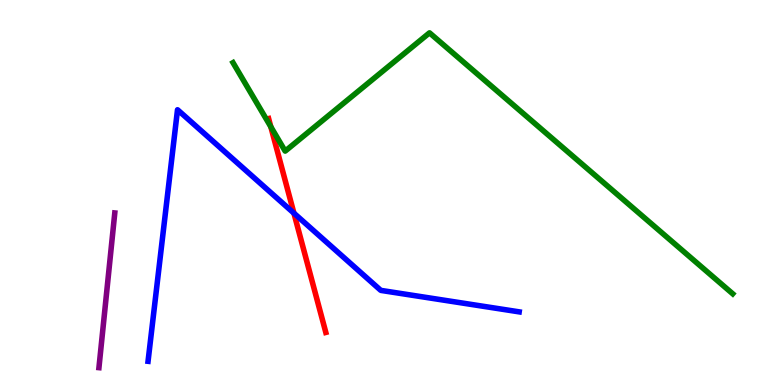[{'lines': ['blue', 'red'], 'intersections': [{'x': 3.79, 'y': 4.46}]}, {'lines': ['green', 'red'], 'intersections': [{'x': 3.49, 'y': 6.71}]}, {'lines': ['purple', 'red'], 'intersections': []}, {'lines': ['blue', 'green'], 'intersections': []}, {'lines': ['blue', 'purple'], 'intersections': []}, {'lines': ['green', 'purple'], 'intersections': []}]